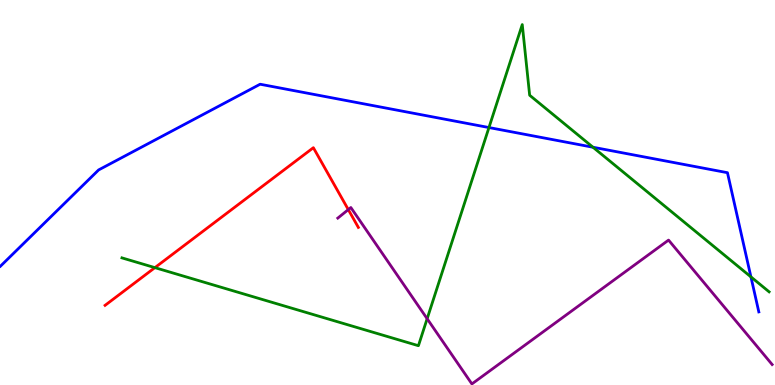[{'lines': ['blue', 'red'], 'intersections': []}, {'lines': ['green', 'red'], 'intersections': [{'x': 2.0, 'y': 3.05}]}, {'lines': ['purple', 'red'], 'intersections': [{'x': 4.49, 'y': 4.56}]}, {'lines': ['blue', 'green'], 'intersections': [{'x': 6.31, 'y': 6.69}, {'x': 7.65, 'y': 6.18}, {'x': 9.69, 'y': 2.81}]}, {'lines': ['blue', 'purple'], 'intersections': []}, {'lines': ['green', 'purple'], 'intersections': [{'x': 5.51, 'y': 1.72}]}]